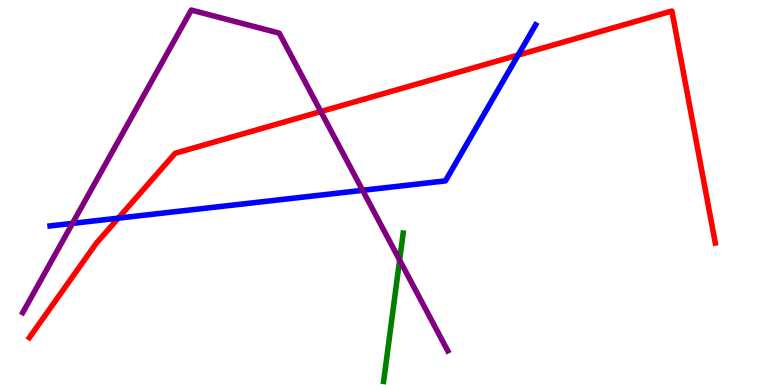[{'lines': ['blue', 'red'], 'intersections': [{'x': 1.53, 'y': 4.33}, {'x': 6.69, 'y': 8.57}]}, {'lines': ['green', 'red'], 'intersections': []}, {'lines': ['purple', 'red'], 'intersections': [{'x': 4.14, 'y': 7.1}]}, {'lines': ['blue', 'green'], 'intersections': []}, {'lines': ['blue', 'purple'], 'intersections': [{'x': 0.935, 'y': 4.2}, {'x': 4.68, 'y': 5.06}]}, {'lines': ['green', 'purple'], 'intersections': [{'x': 5.16, 'y': 3.24}]}]